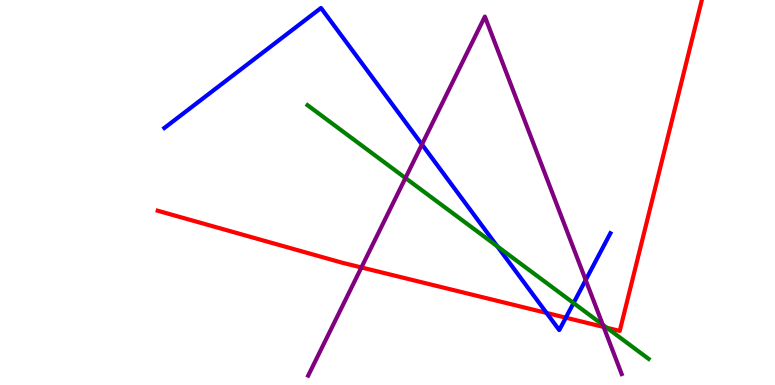[{'lines': ['blue', 'red'], 'intersections': [{'x': 7.05, 'y': 1.87}, {'x': 7.3, 'y': 1.75}]}, {'lines': ['green', 'red'], 'intersections': [{'x': 7.83, 'y': 1.49}]}, {'lines': ['purple', 'red'], 'intersections': [{'x': 4.66, 'y': 3.05}, {'x': 7.79, 'y': 1.51}]}, {'lines': ['blue', 'green'], 'intersections': [{'x': 6.42, 'y': 3.6}, {'x': 7.4, 'y': 2.13}]}, {'lines': ['blue', 'purple'], 'intersections': [{'x': 5.44, 'y': 6.25}, {'x': 7.56, 'y': 2.73}]}, {'lines': ['green', 'purple'], 'intersections': [{'x': 5.23, 'y': 5.38}, {'x': 7.78, 'y': 1.56}]}]